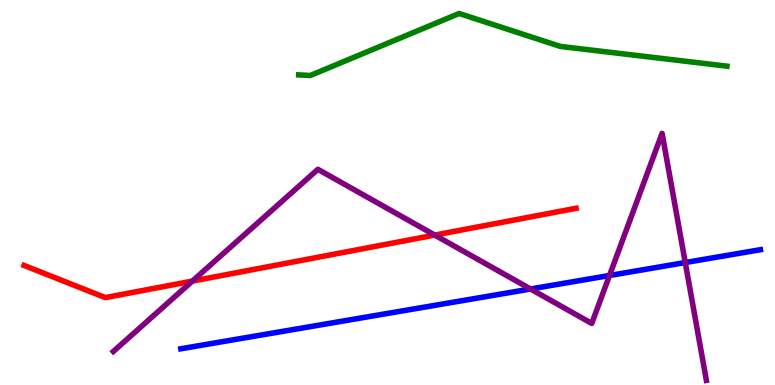[{'lines': ['blue', 'red'], 'intersections': []}, {'lines': ['green', 'red'], 'intersections': []}, {'lines': ['purple', 'red'], 'intersections': [{'x': 2.48, 'y': 2.7}, {'x': 5.61, 'y': 3.89}]}, {'lines': ['blue', 'green'], 'intersections': []}, {'lines': ['blue', 'purple'], 'intersections': [{'x': 6.85, 'y': 2.49}, {'x': 7.86, 'y': 2.84}, {'x': 8.84, 'y': 3.18}]}, {'lines': ['green', 'purple'], 'intersections': []}]